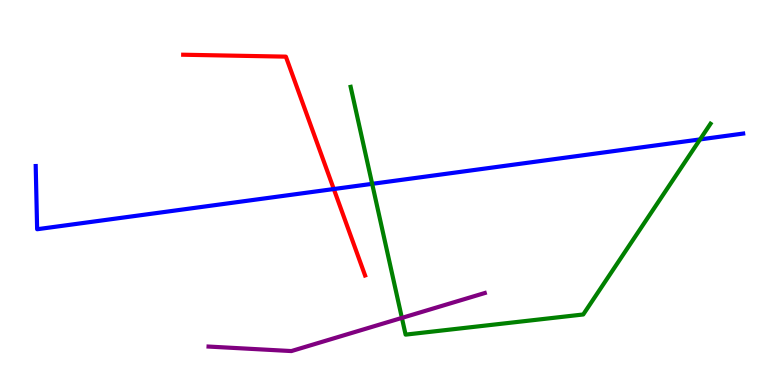[{'lines': ['blue', 'red'], 'intersections': [{'x': 4.31, 'y': 5.09}]}, {'lines': ['green', 'red'], 'intersections': []}, {'lines': ['purple', 'red'], 'intersections': []}, {'lines': ['blue', 'green'], 'intersections': [{'x': 4.8, 'y': 5.22}, {'x': 9.03, 'y': 6.38}]}, {'lines': ['blue', 'purple'], 'intersections': []}, {'lines': ['green', 'purple'], 'intersections': [{'x': 5.19, 'y': 1.74}]}]